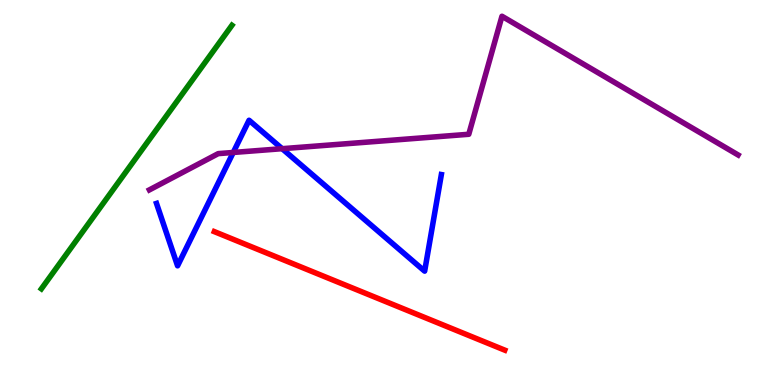[{'lines': ['blue', 'red'], 'intersections': []}, {'lines': ['green', 'red'], 'intersections': []}, {'lines': ['purple', 'red'], 'intersections': []}, {'lines': ['blue', 'green'], 'intersections': []}, {'lines': ['blue', 'purple'], 'intersections': [{'x': 3.01, 'y': 6.04}, {'x': 3.64, 'y': 6.14}]}, {'lines': ['green', 'purple'], 'intersections': []}]